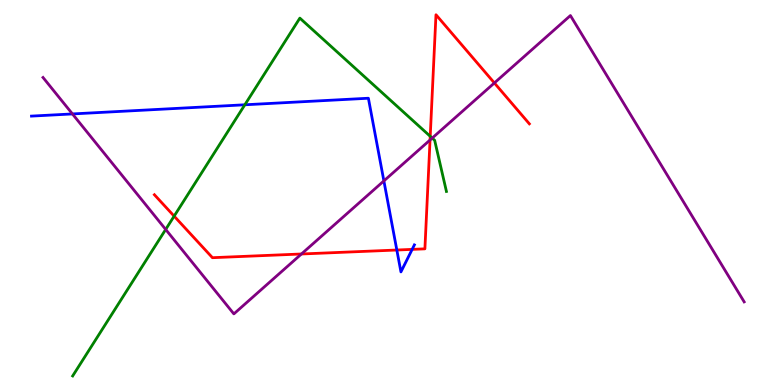[{'lines': ['blue', 'red'], 'intersections': [{'x': 5.12, 'y': 3.51}, {'x': 5.32, 'y': 3.52}]}, {'lines': ['green', 'red'], 'intersections': [{'x': 2.25, 'y': 4.39}, {'x': 5.55, 'y': 6.46}]}, {'lines': ['purple', 'red'], 'intersections': [{'x': 3.89, 'y': 3.4}, {'x': 5.55, 'y': 6.36}, {'x': 6.38, 'y': 7.85}]}, {'lines': ['blue', 'green'], 'intersections': [{'x': 3.16, 'y': 7.28}]}, {'lines': ['blue', 'purple'], 'intersections': [{'x': 0.935, 'y': 7.04}, {'x': 4.95, 'y': 5.3}]}, {'lines': ['green', 'purple'], 'intersections': [{'x': 2.14, 'y': 4.04}, {'x': 5.58, 'y': 6.41}]}]